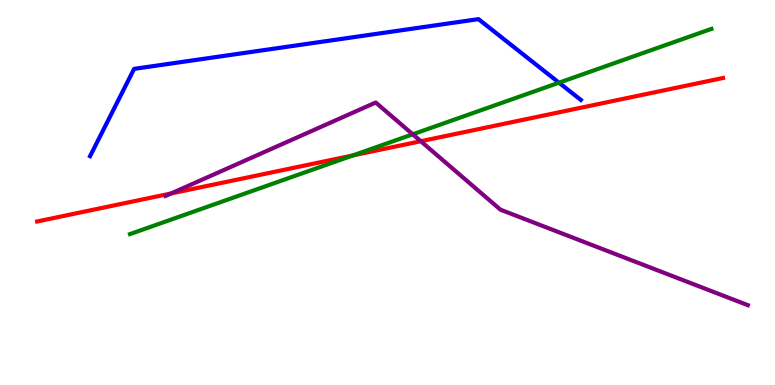[{'lines': ['blue', 'red'], 'intersections': []}, {'lines': ['green', 'red'], 'intersections': [{'x': 4.55, 'y': 5.96}]}, {'lines': ['purple', 'red'], 'intersections': [{'x': 2.21, 'y': 4.97}, {'x': 5.43, 'y': 6.33}]}, {'lines': ['blue', 'green'], 'intersections': [{'x': 7.21, 'y': 7.85}]}, {'lines': ['blue', 'purple'], 'intersections': []}, {'lines': ['green', 'purple'], 'intersections': [{'x': 5.33, 'y': 6.51}]}]